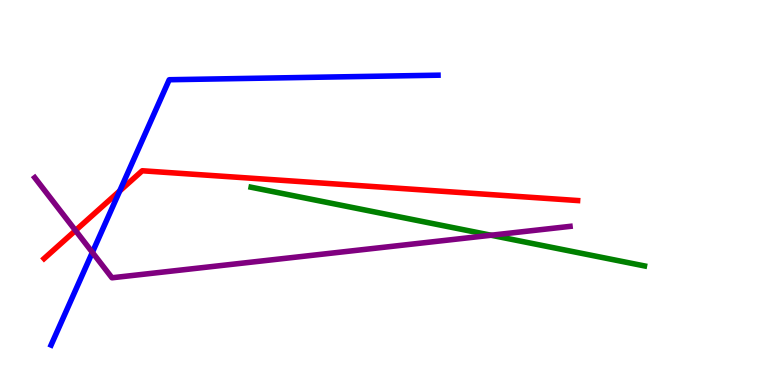[{'lines': ['blue', 'red'], 'intersections': [{'x': 1.54, 'y': 5.04}]}, {'lines': ['green', 'red'], 'intersections': []}, {'lines': ['purple', 'red'], 'intersections': [{'x': 0.974, 'y': 4.01}]}, {'lines': ['blue', 'green'], 'intersections': []}, {'lines': ['blue', 'purple'], 'intersections': [{'x': 1.19, 'y': 3.44}]}, {'lines': ['green', 'purple'], 'intersections': [{'x': 6.34, 'y': 3.89}]}]